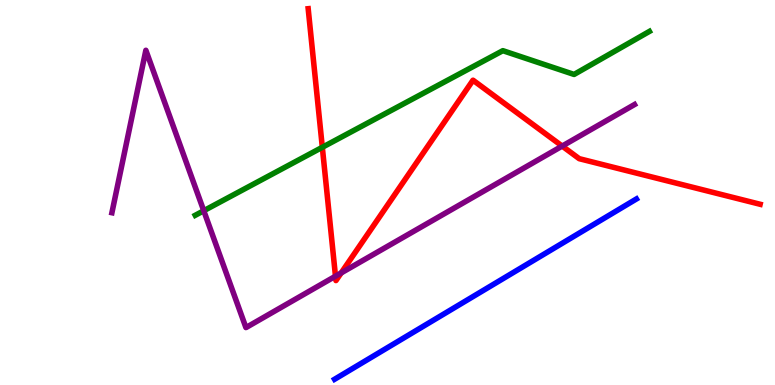[{'lines': ['blue', 'red'], 'intersections': []}, {'lines': ['green', 'red'], 'intersections': [{'x': 4.16, 'y': 6.17}]}, {'lines': ['purple', 'red'], 'intersections': [{'x': 4.33, 'y': 2.83}, {'x': 4.4, 'y': 2.91}, {'x': 7.25, 'y': 6.21}]}, {'lines': ['blue', 'green'], 'intersections': []}, {'lines': ['blue', 'purple'], 'intersections': []}, {'lines': ['green', 'purple'], 'intersections': [{'x': 2.63, 'y': 4.53}]}]